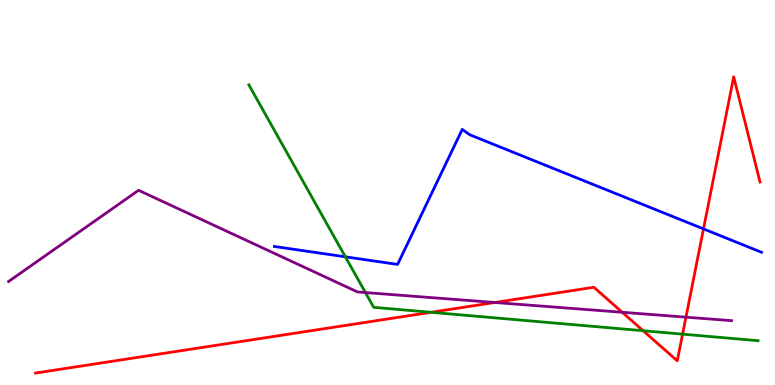[{'lines': ['blue', 'red'], 'intersections': [{'x': 9.08, 'y': 4.05}]}, {'lines': ['green', 'red'], 'intersections': [{'x': 5.56, 'y': 1.89}, {'x': 8.3, 'y': 1.41}, {'x': 8.81, 'y': 1.32}]}, {'lines': ['purple', 'red'], 'intersections': [{'x': 6.38, 'y': 2.14}, {'x': 8.03, 'y': 1.89}, {'x': 8.85, 'y': 1.76}]}, {'lines': ['blue', 'green'], 'intersections': [{'x': 4.46, 'y': 3.33}]}, {'lines': ['blue', 'purple'], 'intersections': []}, {'lines': ['green', 'purple'], 'intersections': [{'x': 4.72, 'y': 2.4}]}]